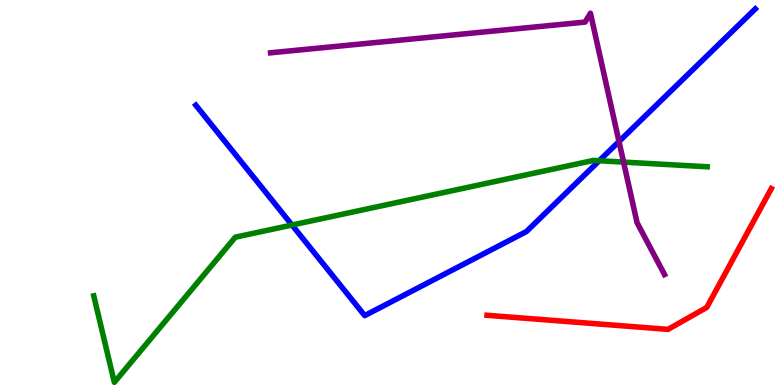[{'lines': ['blue', 'red'], 'intersections': []}, {'lines': ['green', 'red'], 'intersections': []}, {'lines': ['purple', 'red'], 'intersections': []}, {'lines': ['blue', 'green'], 'intersections': [{'x': 3.77, 'y': 4.16}, {'x': 7.73, 'y': 5.83}]}, {'lines': ['blue', 'purple'], 'intersections': [{'x': 7.99, 'y': 6.32}]}, {'lines': ['green', 'purple'], 'intersections': [{'x': 8.05, 'y': 5.79}]}]